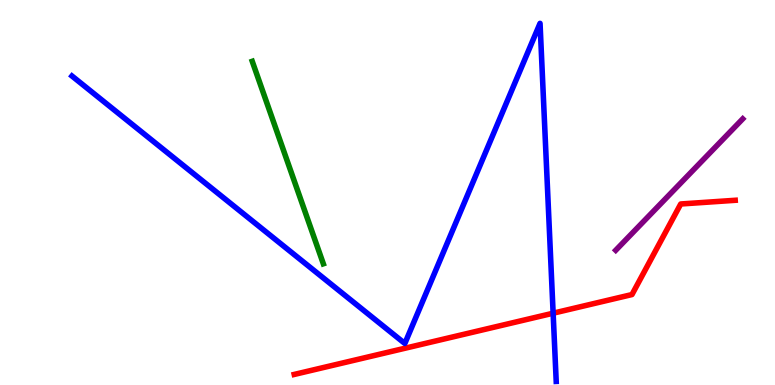[{'lines': ['blue', 'red'], 'intersections': [{'x': 7.14, 'y': 1.86}]}, {'lines': ['green', 'red'], 'intersections': []}, {'lines': ['purple', 'red'], 'intersections': []}, {'lines': ['blue', 'green'], 'intersections': []}, {'lines': ['blue', 'purple'], 'intersections': []}, {'lines': ['green', 'purple'], 'intersections': []}]